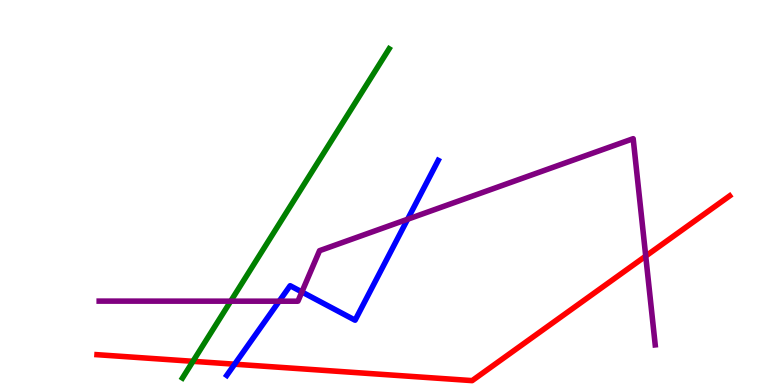[{'lines': ['blue', 'red'], 'intersections': [{'x': 3.03, 'y': 0.54}]}, {'lines': ['green', 'red'], 'intersections': [{'x': 2.49, 'y': 0.615}]}, {'lines': ['purple', 'red'], 'intersections': [{'x': 8.33, 'y': 3.35}]}, {'lines': ['blue', 'green'], 'intersections': []}, {'lines': ['blue', 'purple'], 'intersections': [{'x': 3.6, 'y': 2.18}, {'x': 3.9, 'y': 2.42}, {'x': 5.26, 'y': 4.31}]}, {'lines': ['green', 'purple'], 'intersections': [{'x': 2.98, 'y': 2.18}]}]